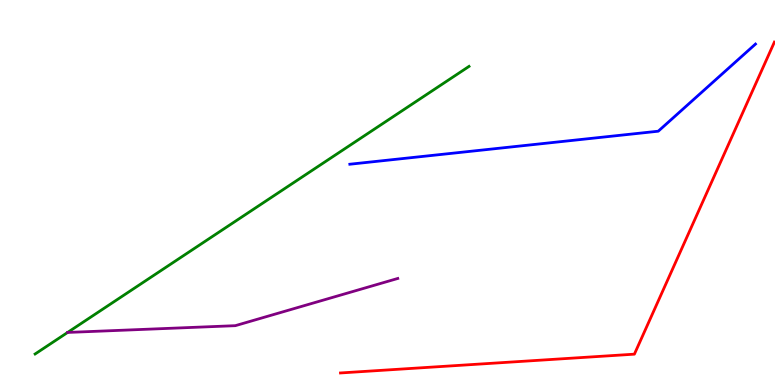[{'lines': ['blue', 'red'], 'intersections': []}, {'lines': ['green', 'red'], 'intersections': []}, {'lines': ['purple', 'red'], 'intersections': []}, {'lines': ['blue', 'green'], 'intersections': []}, {'lines': ['blue', 'purple'], 'intersections': []}, {'lines': ['green', 'purple'], 'intersections': [{'x': 0.873, 'y': 1.37}]}]